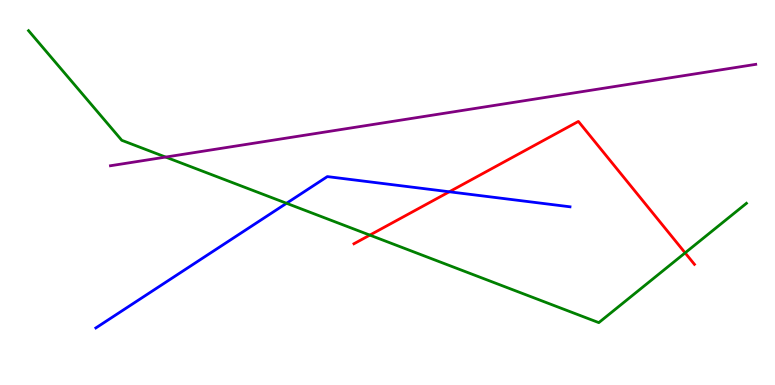[{'lines': ['blue', 'red'], 'intersections': [{'x': 5.8, 'y': 5.02}]}, {'lines': ['green', 'red'], 'intersections': [{'x': 4.77, 'y': 3.89}, {'x': 8.84, 'y': 3.43}]}, {'lines': ['purple', 'red'], 'intersections': []}, {'lines': ['blue', 'green'], 'intersections': [{'x': 3.7, 'y': 4.72}]}, {'lines': ['blue', 'purple'], 'intersections': []}, {'lines': ['green', 'purple'], 'intersections': [{'x': 2.14, 'y': 5.92}]}]